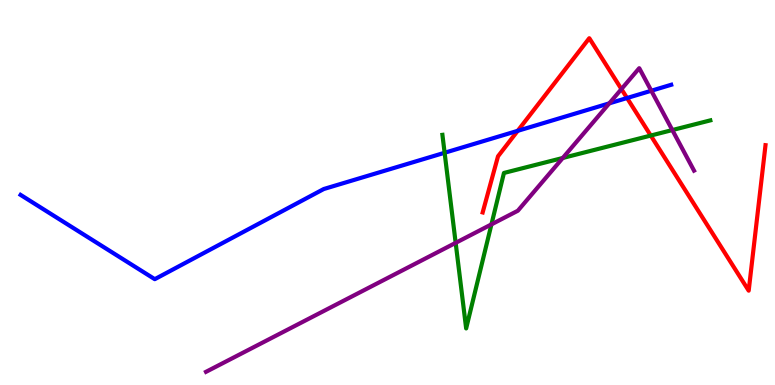[{'lines': ['blue', 'red'], 'intersections': [{'x': 6.68, 'y': 6.6}, {'x': 8.09, 'y': 7.45}]}, {'lines': ['green', 'red'], 'intersections': [{'x': 8.4, 'y': 6.48}]}, {'lines': ['purple', 'red'], 'intersections': [{'x': 8.02, 'y': 7.69}]}, {'lines': ['blue', 'green'], 'intersections': [{'x': 5.74, 'y': 6.03}]}, {'lines': ['blue', 'purple'], 'intersections': [{'x': 7.86, 'y': 7.32}, {'x': 8.4, 'y': 7.64}]}, {'lines': ['green', 'purple'], 'intersections': [{'x': 5.88, 'y': 3.69}, {'x': 6.34, 'y': 4.17}, {'x': 7.26, 'y': 5.9}, {'x': 8.68, 'y': 6.62}]}]